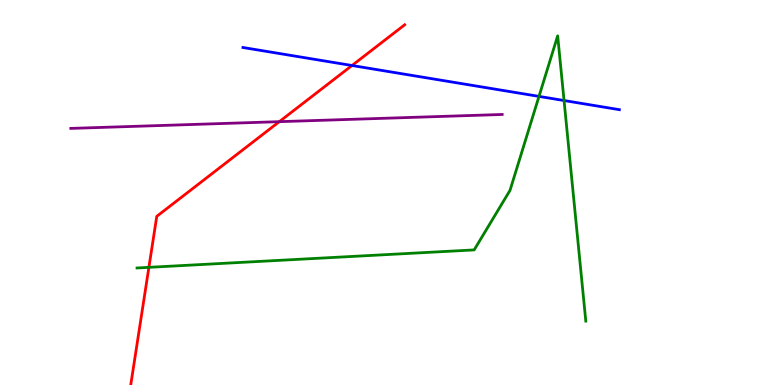[{'lines': ['blue', 'red'], 'intersections': [{'x': 4.54, 'y': 8.3}]}, {'lines': ['green', 'red'], 'intersections': [{'x': 1.92, 'y': 3.06}]}, {'lines': ['purple', 'red'], 'intersections': [{'x': 3.6, 'y': 6.84}]}, {'lines': ['blue', 'green'], 'intersections': [{'x': 6.95, 'y': 7.5}, {'x': 7.28, 'y': 7.39}]}, {'lines': ['blue', 'purple'], 'intersections': []}, {'lines': ['green', 'purple'], 'intersections': []}]